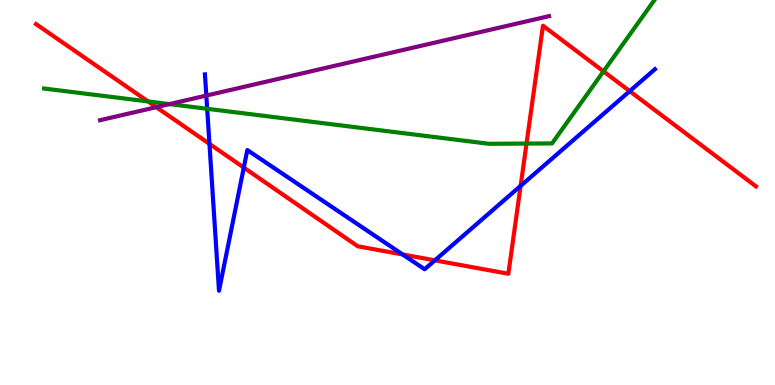[{'lines': ['blue', 'red'], 'intersections': [{'x': 2.7, 'y': 6.26}, {'x': 3.15, 'y': 5.65}, {'x': 5.2, 'y': 3.39}, {'x': 5.61, 'y': 3.24}, {'x': 6.72, 'y': 5.17}, {'x': 8.13, 'y': 7.63}]}, {'lines': ['green', 'red'], 'intersections': [{'x': 1.91, 'y': 7.37}, {'x': 6.79, 'y': 6.27}, {'x': 7.79, 'y': 8.15}]}, {'lines': ['purple', 'red'], 'intersections': [{'x': 2.02, 'y': 7.22}]}, {'lines': ['blue', 'green'], 'intersections': [{'x': 2.67, 'y': 7.17}]}, {'lines': ['blue', 'purple'], 'intersections': [{'x': 2.66, 'y': 7.52}]}, {'lines': ['green', 'purple'], 'intersections': [{'x': 2.19, 'y': 7.3}]}]